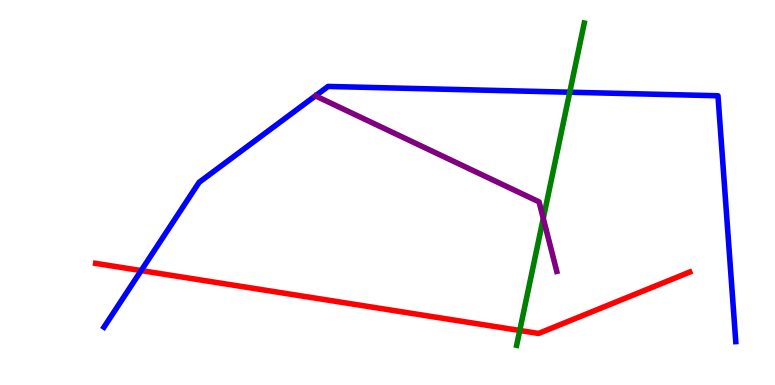[{'lines': ['blue', 'red'], 'intersections': [{'x': 1.82, 'y': 2.97}]}, {'lines': ['green', 'red'], 'intersections': [{'x': 6.71, 'y': 1.42}]}, {'lines': ['purple', 'red'], 'intersections': []}, {'lines': ['blue', 'green'], 'intersections': [{'x': 7.35, 'y': 7.6}]}, {'lines': ['blue', 'purple'], 'intersections': []}, {'lines': ['green', 'purple'], 'intersections': [{'x': 7.01, 'y': 4.33}]}]